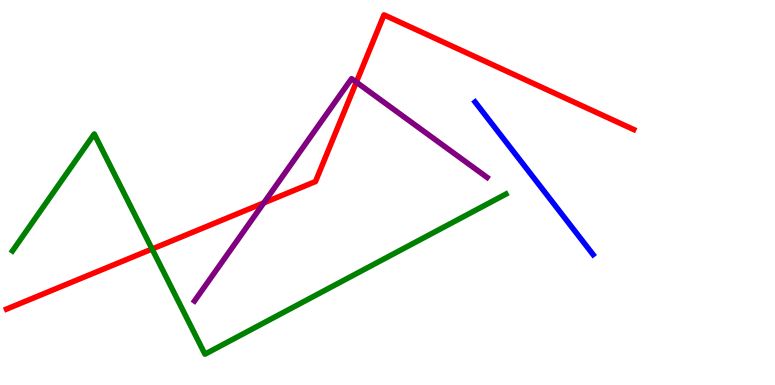[{'lines': ['blue', 'red'], 'intersections': []}, {'lines': ['green', 'red'], 'intersections': [{'x': 1.96, 'y': 3.53}]}, {'lines': ['purple', 'red'], 'intersections': [{'x': 3.4, 'y': 4.73}, {'x': 4.6, 'y': 7.87}]}, {'lines': ['blue', 'green'], 'intersections': []}, {'lines': ['blue', 'purple'], 'intersections': []}, {'lines': ['green', 'purple'], 'intersections': []}]